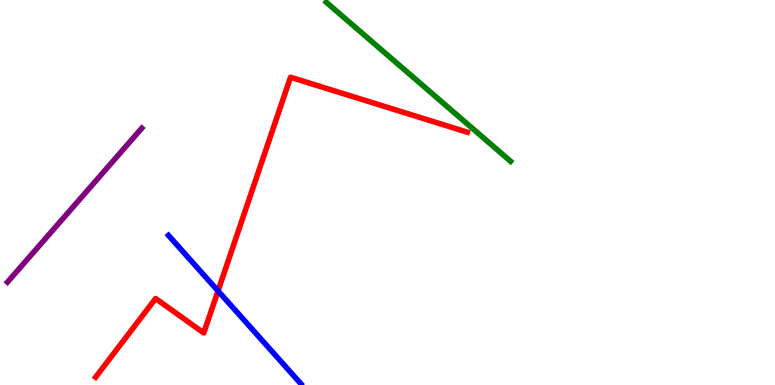[{'lines': ['blue', 'red'], 'intersections': [{'x': 2.81, 'y': 2.44}]}, {'lines': ['green', 'red'], 'intersections': []}, {'lines': ['purple', 'red'], 'intersections': []}, {'lines': ['blue', 'green'], 'intersections': []}, {'lines': ['blue', 'purple'], 'intersections': []}, {'lines': ['green', 'purple'], 'intersections': []}]